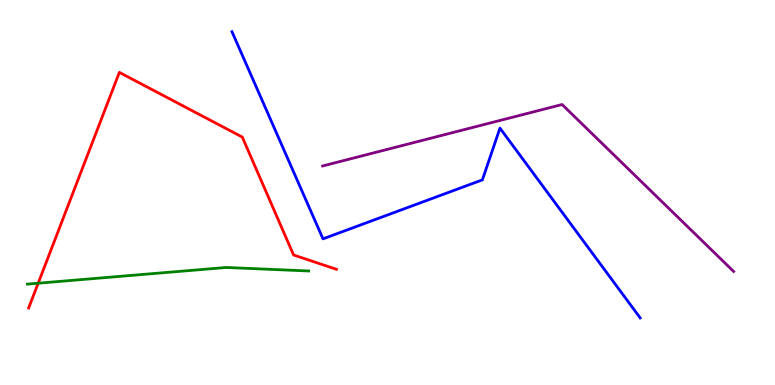[{'lines': ['blue', 'red'], 'intersections': []}, {'lines': ['green', 'red'], 'intersections': [{'x': 0.493, 'y': 2.64}]}, {'lines': ['purple', 'red'], 'intersections': []}, {'lines': ['blue', 'green'], 'intersections': []}, {'lines': ['blue', 'purple'], 'intersections': []}, {'lines': ['green', 'purple'], 'intersections': []}]